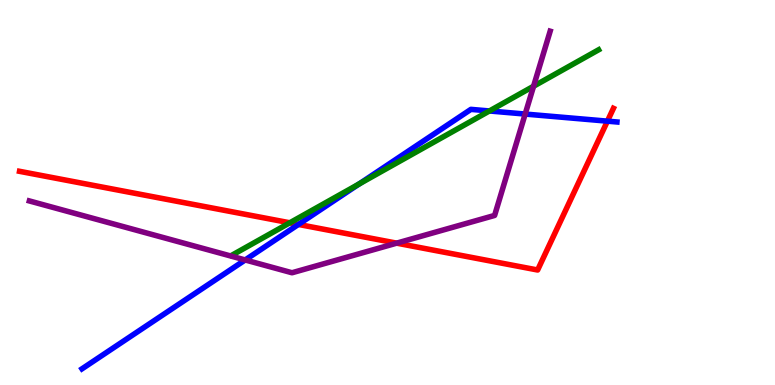[{'lines': ['blue', 'red'], 'intersections': [{'x': 3.85, 'y': 4.17}, {'x': 7.84, 'y': 6.85}]}, {'lines': ['green', 'red'], 'intersections': [{'x': 3.74, 'y': 4.21}]}, {'lines': ['purple', 'red'], 'intersections': [{'x': 5.12, 'y': 3.68}]}, {'lines': ['blue', 'green'], 'intersections': [{'x': 4.63, 'y': 5.22}, {'x': 6.32, 'y': 7.12}]}, {'lines': ['blue', 'purple'], 'intersections': [{'x': 3.16, 'y': 3.25}, {'x': 6.78, 'y': 7.04}]}, {'lines': ['green', 'purple'], 'intersections': [{'x': 6.88, 'y': 7.76}]}]